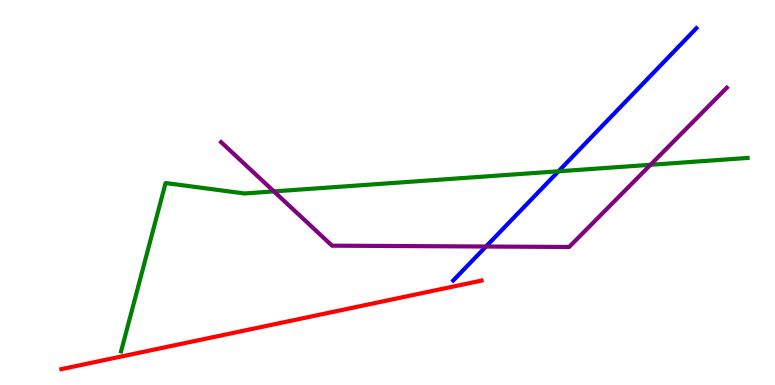[{'lines': ['blue', 'red'], 'intersections': []}, {'lines': ['green', 'red'], 'intersections': []}, {'lines': ['purple', 'red'], 'intersections': []}, {'lines': ['blue', 'green'], 'intersections': [{'x': 7.21, 'y': 5.55}]}, {'lines': ['blue', 'purple'], 'intersections': [{'x': 6.27, 'y': 3.6}]}, {'lines': ['green', 'purple'], 'intersections': [{'x': 3.53, 'y': 5.03}, {'x': 8.39, 'y': 5.72}]}]